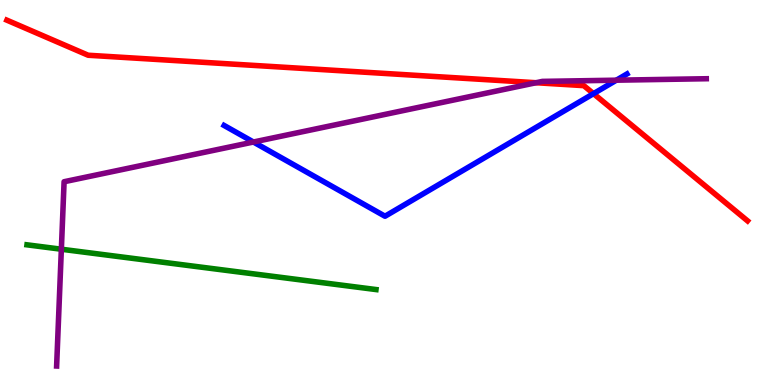[{'lines': ['blue', 'red'], 'intersections': [{'x': 7.66, 'y': 7.57}]}, {'lines': ['green', 'red'], 'intersections': []}, {'lines': ['purple', 'red'], 'intersections': [{'x': 6.92, 'y': 7.85}]}, {'lines': ['blue', 'green'], 'intersections': []}, {'lines': ['blue', 'purple'], 'intersections': [{'x': 3.27, 'y': 6.31}, {'x': 7.95, 'y': 7.92}]}, {'lines': ['green', 'purple'], 'intersections': [{'x': 0.792, 'y': 3.53}]}]